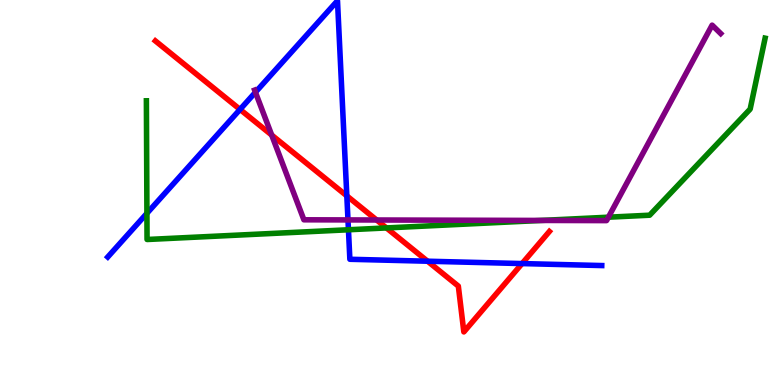[{'lines': ['blue', 'red'], 'intersections': [{'x': 3.1, 'y': 7.16}, {'x': 4.48, 'y': 4.91}, {'x': 5.52, 'y': 3.22}, {'x': 6.74, 'y': 3.15}]}, {'lines': ['green', 'red'], 'intersections': [{'x': 4.99, 'y': 4.08}]}, {'lines': ['purple', 'red'], 'intersections': [{'x': 3.51, 'y': 6.49}, {'x': 4.86, 'y': 4.29}]}, {'lines': ['blue', 'green'], 'intersections': [{'x': 1.9, 'y': 4.46}, {'x': 4.5, 'y': 4.03}]}, {'lines': ['blue', 'purple'], 'intersections': [{'x': 3.3, 'y': 7.6}, {'x': 4.49, 'y': 4.29}]}, {'lines': ['green', 'purple'], 'intersections': [{'x': 6.99, 'y': 4.27}, {'x': 7.85, 'y': 4.36}]}]